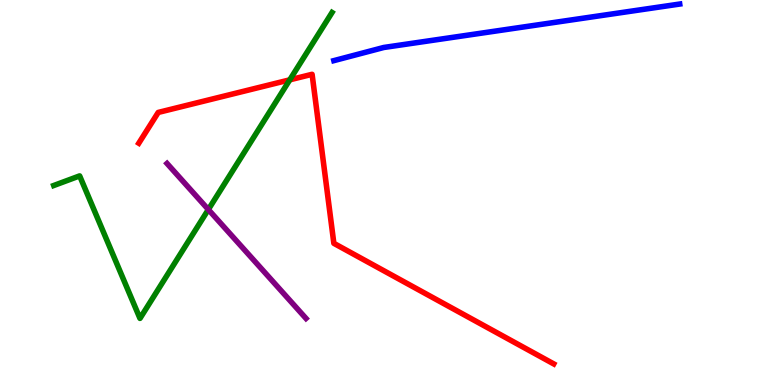[{'lines': ['blue', 'red'], 'intersections': []}, {'lines': ['green', 'red'], 'intersections': [{'x': 3.74, 'y': 7.93}]}, {'lines': ['purple', 'red'], 'intersections': []}, {'lines': ['blue', 'green'], 'intersections': []}, {'lines': ['blue', 'purple'], 'intersections': []}, {'lines': ['green', 'purple'], 'intersections': [{'x': 2.69, 'y': 4.56}]}]